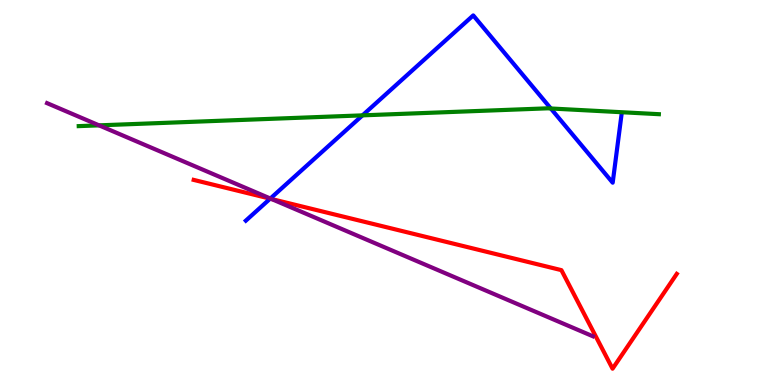[{'lines': ['blue', 'red'], 'intersections': [{'x': 3.49, 'y': 4.84}]}, {'lines': ['green', 'red'], 'intersections': []}, {'lines': ['purple', 'red'], 'intersections': [{'x': 3.5, 'y': 4.83}]}, {'lines': ['blue', 'green'], 'intersections': [{'x': 4.68, 'y': 7.0}, {'x': 7.11, 'y': 7.18}]}, {'lines': ['blue', 'purple'], 'intersections': [{'x': 3.49, 'y': 4.84}]}, {'lines': ['green', 'purple'], 'intersections': [{'x': 1.28, 'y': 6.74}]}]